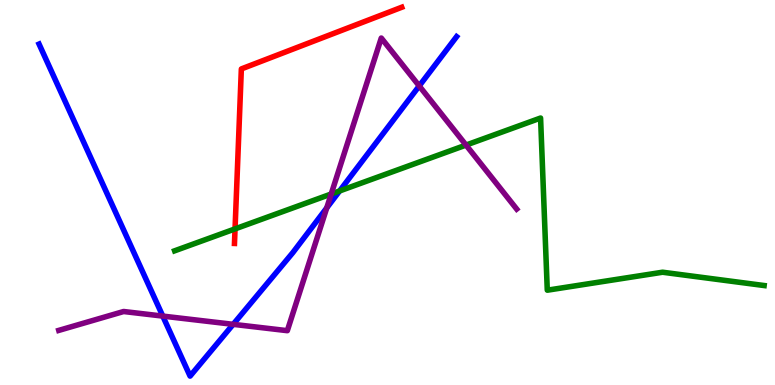[{'lines': ['blue', 'red'], 'intersections': []}, {'lines': ['green', 'red'], 'intersections': [{'x': 3.03, 'y': 4.05}]}, {'lines': ['purple', 'red'], 'intersections': []}, {'lines': ['blue', 'green'], 'intersections': [{'x': 4.38, 'y': 5.04}]}, {'lines': ['blue', 'purple'], 'intersections': [{'x': 2.1, 'y': 1.79}, {'x': 3.01, 'y': 1.58}, {'x': 4.22, 'y': 4.6}, {'x': 5.41, 'y': 7.77}]}, {'lines': ['green', 'purple'], 'intersections': [{'x': 4.27, 'y': 4.96}, {'x': 6.01, 'y': 6.23}]}]